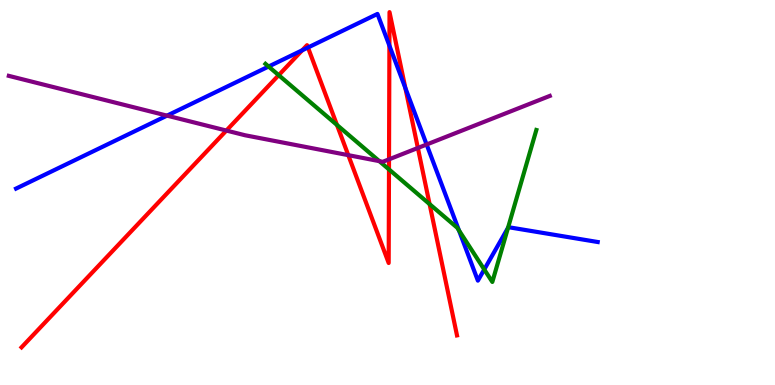[{'lines': ['blue', 'red'], 'intersections': [{'x': 3.9, 'y': 8.69}, {'x': 3.97, 'y': 8.77}, {'x': 5.02, 'y': 8.81}, {'x': 5.23, 'y': 7.71}]}, {'lines': ['green', 'red'], 'intersections': [{'x': 3.6, 'y': 8.05}, {'x': 4.35, 'y': 6.75}, {'x': 5.02, 'y': 5.6}, {'x': 5.54, 'y': 4.7}]}, {'lines': ['purple', 'red'], 'intersections': [{'x': 2.92, 'y': 6.61}, {'x': 4.49, 'y': 5.97}, {'x': 5.02, 'y': 5.86}, {'x': 5.39, 'y': 6.16}]}, {'lines': ['blue', 'green'], 'intersections': [{'x': 3.47, 'y': 8.27}, {'x': 5.92, 'y': 4.02}, {'x': 6.25, 'y': 3.0}, {'x': 6.55, 'y': 4.08}]}, {'lines': ['blue', 'purple'], 'intersections': [{'x': 2.15, 'y': 7.0}, {'x': 5.5, 'y': 6.25}]}, {'lines': ['green', 'purple'], 'intersections': [{'x': 4.89, 'y': 5.81}]}]